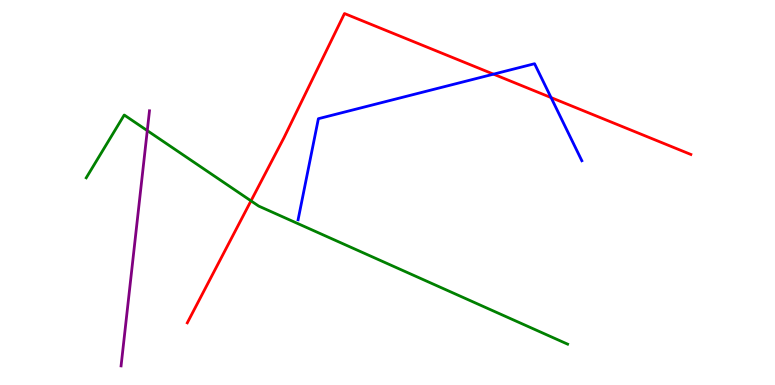[{'lines': ['blue', 'red'], 'intersections': [{'x': 6.37, 'y': 8.07}, {'x': 7.11, 'y': 7.47}]}, {'lines': ['green', 'red'], 'intersections': [{'x': 3.24, 'y': 4.78}]}, {'lines': ['purple', 'red'], 'intersections': []}, {'lines': ['blue', 'green'], 'intersections': []}, {'lines': ['blue', 'purple'], 'intersections': []}, {'lines': ['green', 'purple'], 'intersections': [{'x': 1.9, 'y': 6.61}]}]